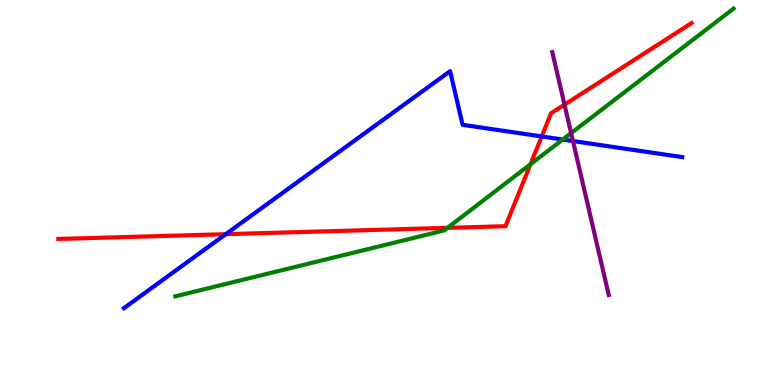[{'lines': ['blue', 'red'], 'intersections': [{'x': 2.91, 'y': 3.92}, {'x': 6.99, 'y': 6.46}]}, {'lines': ['green', 'red'], 'intersections': [{'x': 5.77, 'y': 4.08}, {'x': 6.85, 'y': 5.73}]}, {'lines': ['purple', 'red'], 'intersections': [{'x': 7.28, 'y': 7.28}]}, {'lines': ['blue', 'green'], 'intersections': [{'x': 7.26, 'y': 6.38}]}, {'lines': ['blue', 'purple'], 'intersections': [{'x': 7.39, 'y': 6.34}]}, {'lines': ['green', 'purple'], 'intersections': [{'x': 7.37, 'y': 6.54}]}]